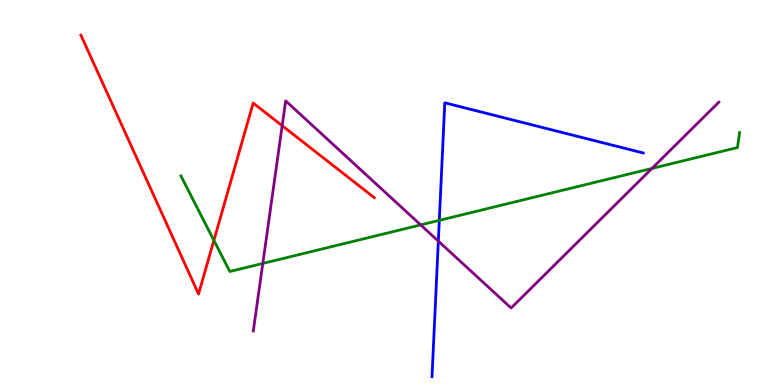[{'lines': ['blue', 'red'], 'intersections': []}, {'lines': ['green', 'red'], 'intersections': [{'x': 2.76, 'y': 3.76}]}, {'lines': ['purple', 'red'], 'intersections': [{'x': 3.64, 'y': 6.73}]}, {'lines': ['blue', 'green'], 'intersections': [{'x': 5.67, 'y': 4.28}]}, {'lines': ['blue', 'purple'], 'intersections': [{'x': 5.66, 'y': 3.74}]}, {'lines': ['green', 'purple'], 'intersections': [{'x': 3.39, 'y': 3.16}, {'x': 5.43, 'y': 4.16}, {'x': 8.41, 'y': 5.63}]}]